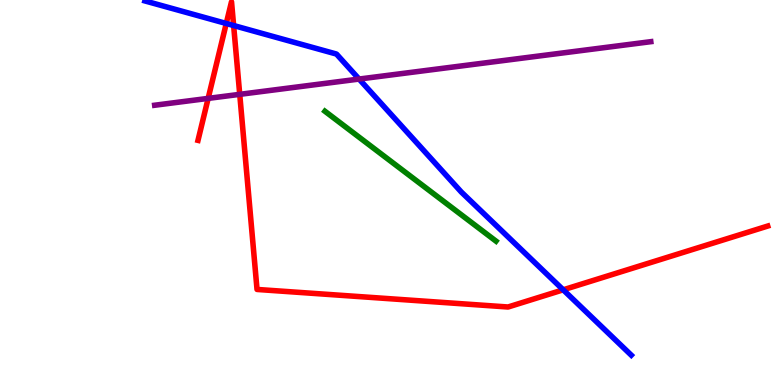[{'lines': ['blue', 'red'], 'intersections': [{'x': 2.92, 'y': 9.39}, {'x': 3.01, 'y': 9.34}, {'x': 7.27, 'y': 2.47}]}, {'lines': ['green', 'red'], 'intersections': []}, {'lines': ['purple', 'red'], 'intersections': [{'x': 2.69, 'y': 7.44}, {'x': 3.09, 'y': 7.55}]}, {'lines': ['blue', 'green'], 'intersections': []}, {'lines': ['blue', 'purple'], 'intersections': [{'x': 4.63, 'y': 7.95}]}, {'lines': ['green', 'purple'], 'intersections': []}]